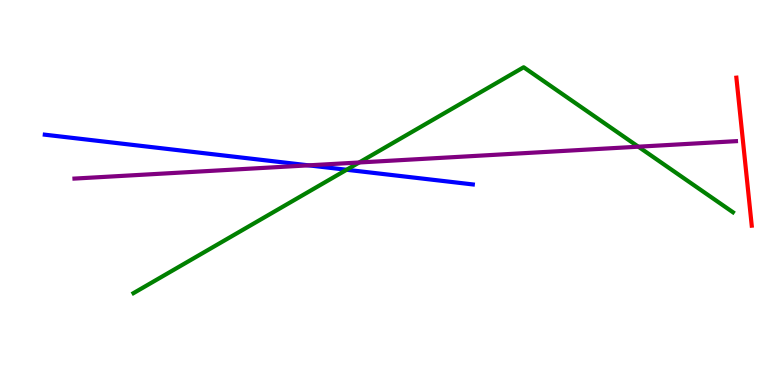[{'lines': ['blue', 'red'], 'intersections': []}, {'lines': ['green', 'red'], 'intersections': []}, {'lines': ['purple', 'red'], 'intersections': []}, {'lines': ['blue', 'green'], 'intersections': [{'x': 4.47, 'y': 5.59}]}, {'lines': ['blue', 'purple'], 'intersections': [{'x': 3.98, 'y': 5.71}]}, {'lines': ['green', 'purple'], 'intersections': [{'x': 4.63, 'y': 5.78}, {'x': 8.24, 'y': 6.19}]}]